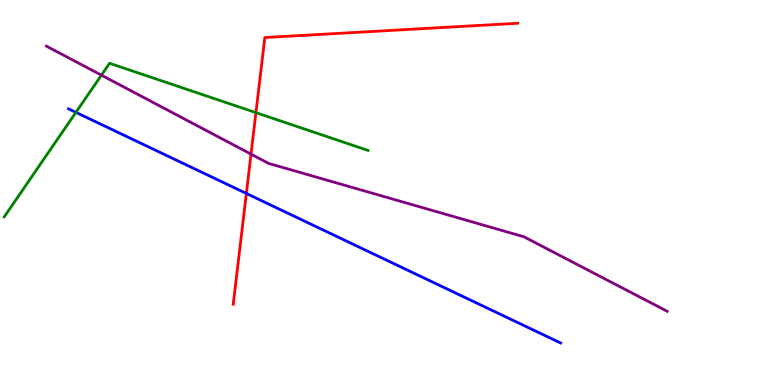[{'lines': ['blue', 'red'], 'intersections': [{'x': 3.18, 'y': 4.98}]}, {'lines': ['green', 'red'], 'intersections': [{'x': 3.3, 'y': 7.07}]}, {'lines': ['purple', 'red'], 'intersections': [{'x': 3.24, 'y': 6.0}]}, {'lines': ['blue', 'green'], 'intersections': [{'x': 0.979, 'y': 7.08}]}, {'lines': ['blue', 'purple'], 'intersections': []}, {'lines': ['green', 'purple'], 'intersections': [{'x': 1.31, 'y': 8.05}]}]